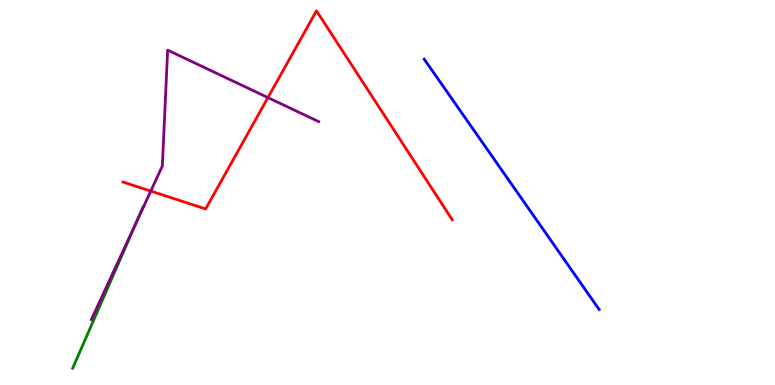[{'lines': ['blue', 'red'], 'intersections': []}, {'lines': ['green', 'red'], 'intersections': []}, {'lines': ['purple', 'red'], 'intersections': [{'x': 1.95, 'y': 5.04}, {'x': 3.46, 'y': 7.46}]}, {'lines': ['blue', 'green'], 'intersections': []}, {'lines': ['blue', 'purple'], 'intersections': []}, {'lines': ['green', 'purple'], 'intersections': [{'x': 1.76, 'y': 4.24}]}]